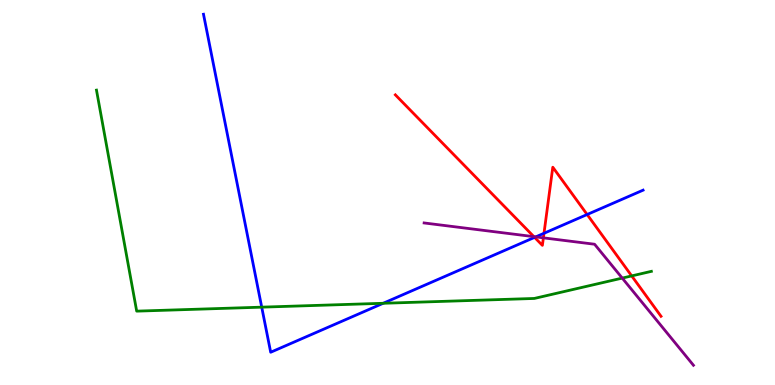[{'lines': ['blue', 'red'], 'intersections': [{'x': 6.9, 'y': 3.83}, {'x': 7.02, 'y': 3.94}, {'x': 7.58, 'y': 4.43}]}, {'lines': ['green', 'red'], 'intersections': [{'x': 8.15, 'y': 2.83}]}, {'lines': ['purple', 'red'], 'intersections': [{'x': 6.89, 'y': 3.85}, {'x': 7.01, 'y': 3.82}]}, {'lines': ['blue', 'green'], 'intersections': [{'x': 3.38, 'y': 2.02}, {'x': 4.94, 'y': 2.12}]}, {'lines': ['blue', 'purple'], 'intersections': [{'x': 6.91, 'y': 3.85}]}, {'lines': ['green', 'purple'], 'intersections': [{'x': 8.03, 'y': 2.78}]}]